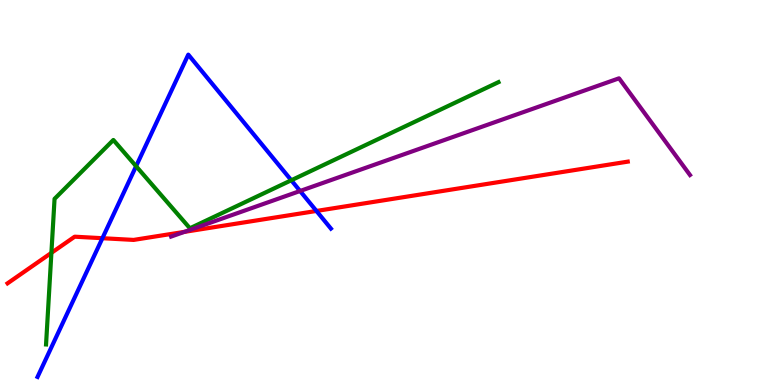[{'lines': ['blue', 'red'], 'intersections': [{'x': 1.32, 'y': 3.81}, {'x': 4.08, 'y': 4.52}]}, {'lines': ['green', 'red'], 'intersections': [{'x': 0.663, 'y': 3.43}]}, {'lines': ['purple', 'red'], 'intersections': [{'x': 2.38, 'y': 3.98}]}, {'lines': ['blue', 'green'], 'intersections': [{'x': 1.76, 'y': 5.68}, {'x': 3.76, 'y': 5.32}]}, {'lines': ['blue', 'purple'], 'intersections': [{'x': 3.87, 'y': 5.04}]}, {'lines': ['green', 'purple'], 'intersections': []}]